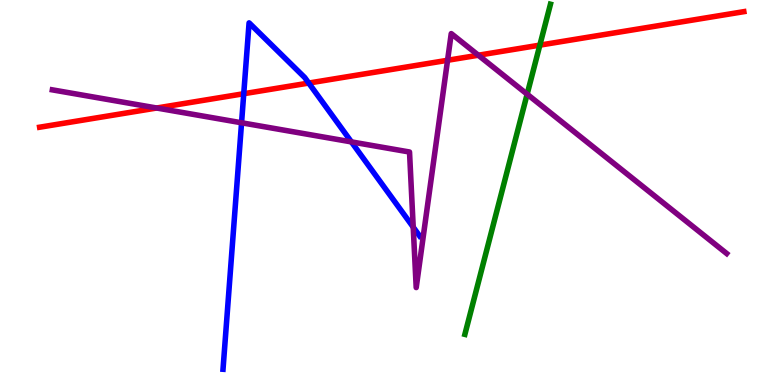[{'lines': ['blue', 'red'], 'intersections': [{'x': 3.15, 'y': 7.57}, {'x': 3.98, 'y': 7.84}]}, {'lines': ['green', 'red'], 'intersections': [{'x': 6.97, 'y': 8.83}]}, {'lines': ['purple', 'red'], 'intersections': [{'x': 2.02, 'y': 7.19}, {'x': 5.77, 'y': 8.43}, {'x': 6.17, 'y': 8.57}]}, {'lines': ['blue', 'green'], 'intersections': []}, {'lines': ['blue', 'purple'], 'intersections': [{'x': 3.12, 'y': 6.81}, {'x': 4.53, 'y': 6.31}, {'x': 5.33, 'y': 4.1}]}, {'lines': ['green', 'purple'], 'intersections': [{'x': 6.8, 'y': 7.55}]}]